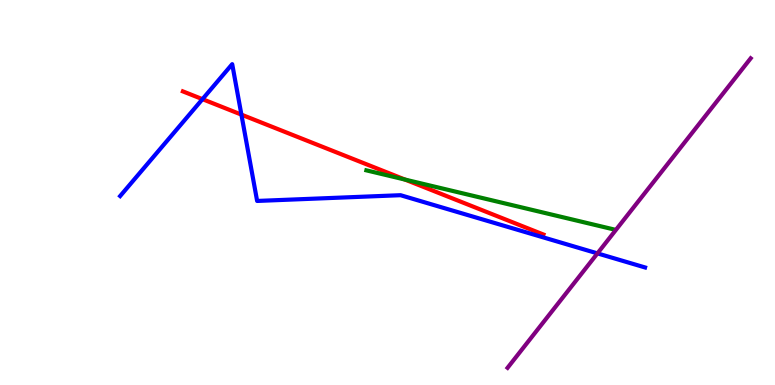[{'lines': ['blue', 'red'], 'intersections': [{'x': 2.61, 'y': 7.42}, {'x': 3.11, 'y': 7.02}]}, {'lines': ['green', 'red'], 'intersections': [{'x': 5.23, 'y': 5.34}]}, {'lines': ['purple', 'red'], 'intersections': []}, {'lines': ['blue', 'green'], 'intersections': []}, {'lines': ['blue', 'purple'], 'intersections': [{'x': 7.71, 'y': 3.42}]}, {'lines': ['green', 'purple'], 'intersections': []}]